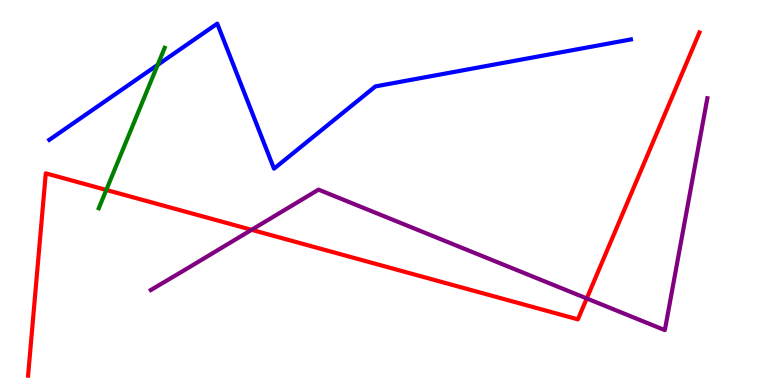[{'lines': ['blue', 'red'], 'intersections': []}, {'lines': ['green', 'red'], 'intersections': [{'x': 1.37, 'y': 5.07}]}, {'lines': ['purple', 'red'], 'intersections': [{'x': 3.25, 'y': 4.03}, {'x': 7.57, 'y': 2.25}]}, {'lines': ['blue', 'green'], 'intersections': [{'x': 2.03, 'y': 8.32}]}, {'lines': ['blue', 'purple'], 'intersections': []}, {'lines': ['green', 'purple'], 'intersections': []}]